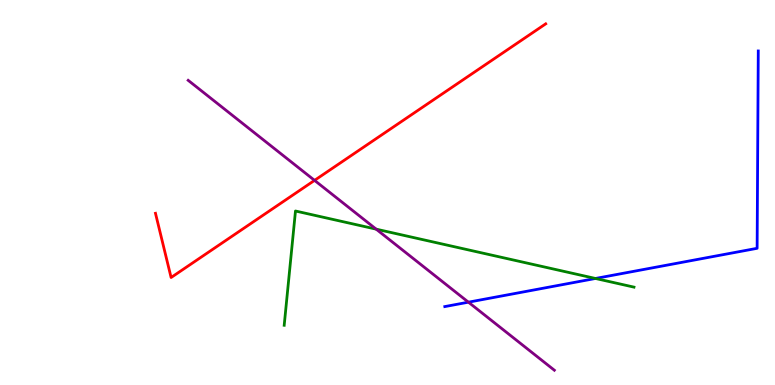[{'lines': ['blue', 'red'], 'intersections': []}, {'lines': ['green', 'red'], 'intersections': []}, {'lines': ['purple', 'red'], 'intersections': [{'x': 4.06, 'y': 5.31}]}, {'lines': ['blue', 'green'], 'intersections': [{'x': 7.68, 'y': 2.77}]}, {'lines': ['blue', 'purple'], 'intersections': [{'x': 6.04, 'y': 2.15}]}, {'lines': ['green', 'purple'], 'intersections': [{'x': 4.85, 'y': 4.05}]}]